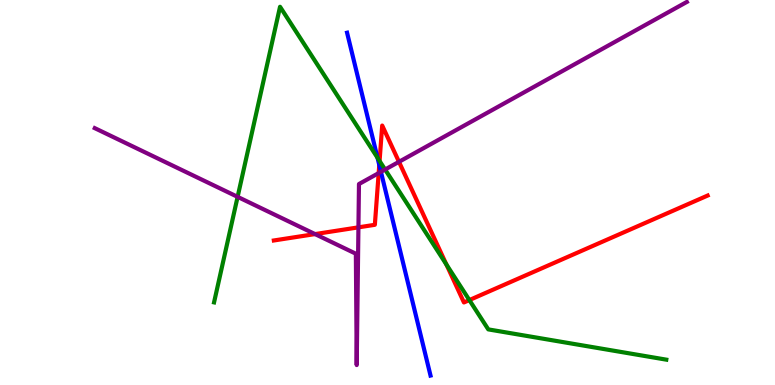[{'lines': ['blue', 'red'], 'intersections': [{'x': 4.89, 'y': 5.71}]}, {'lines': ['green', 'red'], 'intersections': [{'x': 4.9, 'y': 5.82}, {'x': 5.76, 'y': 3.13}, {'x': 6.06, 'y': 2.21}]}, {'lines': ['purple', 'red'], 'intersections': [{'x': 4.06, 'y': 3.92}, {'x': 4.62, 'y': 4.09}, {'x': 4.89, 'y': 5.5}, {'x': 5.15, 'y': 5.8}]}, {'lines': ['blue', 'green'], 'intersections': [{'x': 4.87, 'y': 5.9}]}, {'lines': ['blue', 'purple'], 'intersections': [{'x': 4.92, 'y': 5.54}]}, {'lines': ['green', 'purple'], 'intersections': [{'x': 3.07, 'y': 4.89}, {'x': 4.97, 'y': 5.6}]}]